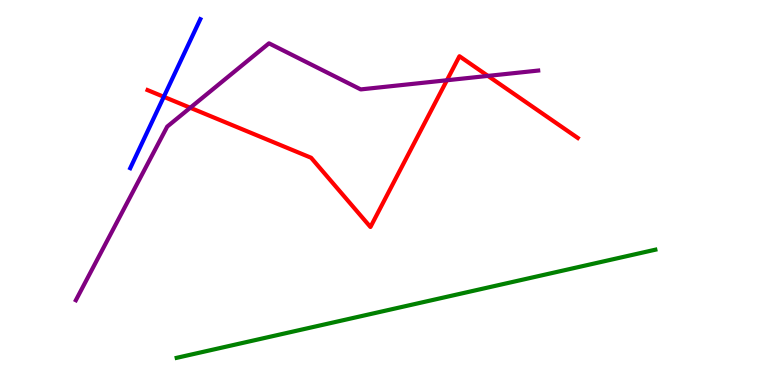[{'lines': ['blue', 'red'], 'intersections': [{'x': 2.11, 'y': 7.49}]}, {'lines': ['green', 'red'], 'intersections': []}, {'lines': ['purple', 'red'], 'intersections': [{'x': 2.45, 'y': 7.2}, {'x': 5.77, 'y': 7.92}, {'x': 6.3, 'y': 8.03}]}, {'lines': ['blue', 'green'], 'intersections': []}, {'lines': ['blue', 'purple'], 'intersections': []}, {'lines': ['green', 'purple'], 'intersections': []}]